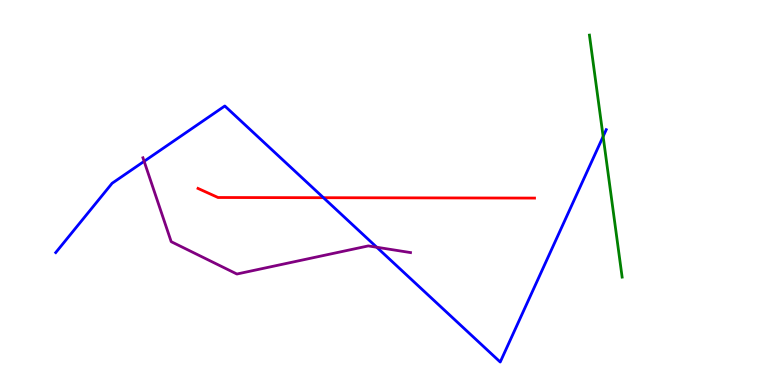[{'lines': ['blue', 'red'], 'intersections': [{'x': 4.17, 'y': 4.86}]}, {'lines': ['green', 'red'], 'intersections': []}, {'lines': ['purple', 'red'], 'intersections': []}, {'lines': ['blue', 'green'], 'intersections': [{'x': 7.78, 'y': 6.46}]}, {'lines': ['blue', 'purple'], 'intersections': [{'x': 1.86, 'y': 5.81}, {'x': 4.86, 'y': 3.58}]}, {'lines': ['green', 'purple'], 'intersections': []}]